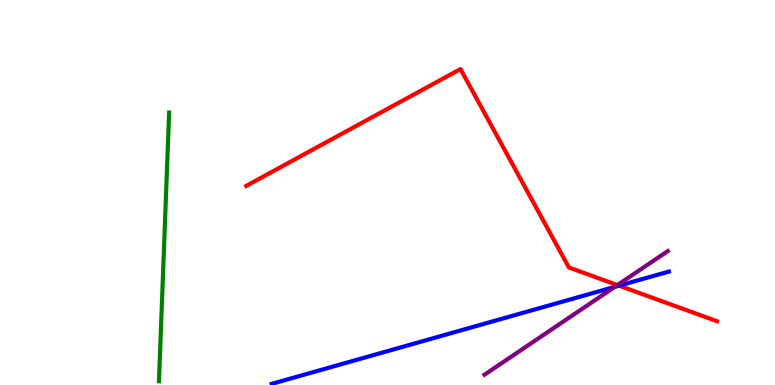[{'lines': ['blue', 'red'], 'intersections': [{'x': 7.99, 'y': 2.58}]}, {'lines': ['green', 'red'], 'intersections': []}, {'lines': ['purple', 'red'], 'intersections': [{'x': 7.97, 'y': 2.6}]}, {'lines': ['blue', 'green'], 'intersections': []}, {'lines': ['blue', 'purple'], 'intersections': [{'x': 7.93, 'y': 2.55}]}, {'lines': ['green', 'purple'], 'intersections': []}]